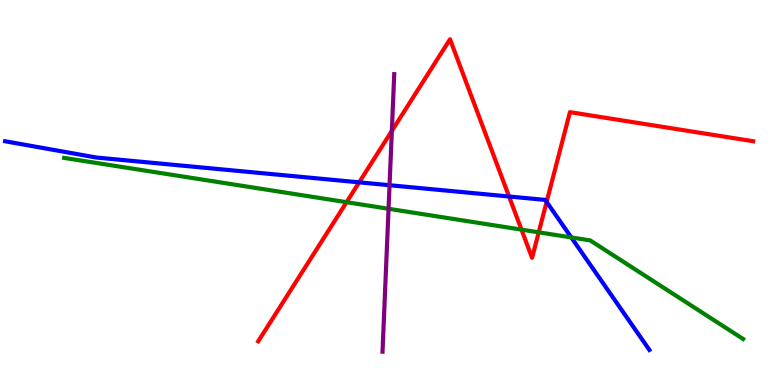[{'lines': ['blue', 'red'], 'intersections': [{'x': 4.63, 'y': 5.26}, {'x': 6.57, 'y': 4.9}, {'x': 7.05, 'y': 4.76}]}, {'lines': ['green', 'red'], 'intersections': [{'x': 4.47, 'y': 4.75}, {'x': 6.73, 'y': 4.04}, {'x': 6.95, 'y': 3.97}]}, {'lines': ['purple', 'red'], 'intersections': [{'x': 5.06, 'y': 6.6}]}, {'lines': ['blue', 'green'], 'intersections': [{'x': 7.37, 'y': 3.83}]}, {'lines': ['blue', 'purple'], 'intersections': [{'x': 5.03, 'y': 5.19}]}, {'lines': ['green', 'purple'], 'intersections': [{'x': 5.01, 'y': 4.58}]}]